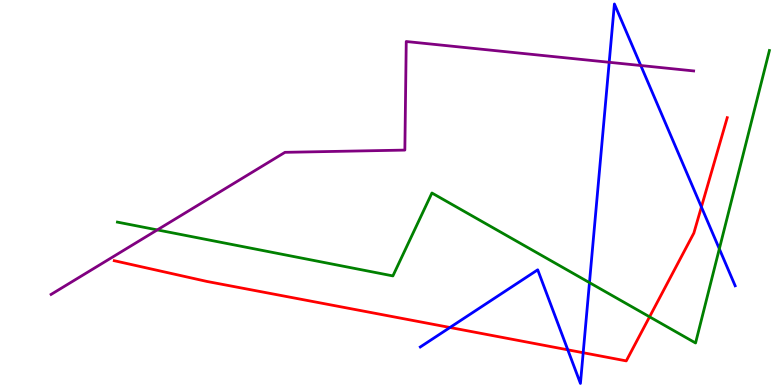[{'lines': ['blue', 'red'], 'intersections': [{'x': 5.81, 'y': 1.49}, {'x': 7.33, 'y': 0.914}, {'x': 7.52, 'y': 0.838}, {'x': 9.05, 'y': 4.62}]}, {'lines': ['green', 'red'], 'intersections': [{'x': 8.38, 'y': 1.77}]}, {'lines': ['purple', 'red'], 'intersections': []}, {'lines': ['blue', 'green'], 'intersections': [{'x': 7.61, 'y': 2.66}, {'x': 9.28, 'y': 3.54}]}, {'lines': ['blue', 'purple'], 'intersections': [{'x': 7.86, 'y': 8.38}, {'x': 8.27, 'y': 8.3}]}, {'lines': ['green', 'purple'], 'intersections': [{'x': 2.03, 'y': 4.03}]}]